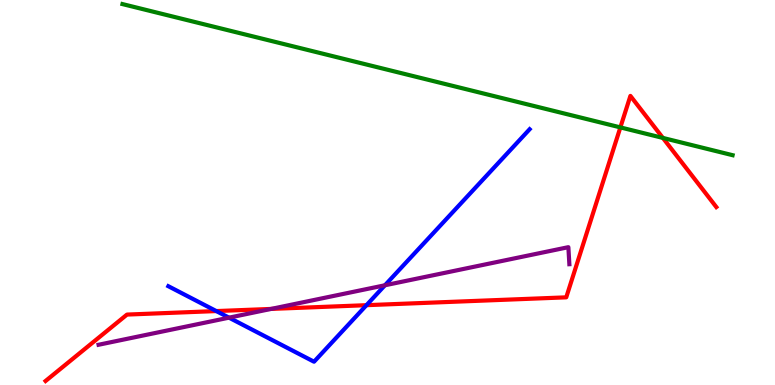[{'lines': ['blue', 'red'], 'intersections': [{'x': 2.79, 'y': 1.92}, {'x': 4.73, 'y': 2.07}]}, {'lines': ['green', 'red'], 'intersections': [{'x': 8.0, 'y': 6.69}, {'x': 8.55, 'y': 6.42}]}, {'lines': ['purple', 'red'], 'intersections': [{'x': 3.5, 'y': 1.98}]}, {'lines': ['blue', 'green'], 'intersections': []}, {'lines': ['blue', 'purple'], 'intersections': [{'x': 2.96, 'y': 1.75}, {'x': 4.97, 'y': 2.59}]}, {'lines': ['green', 'purple'], 'intersections': []}]